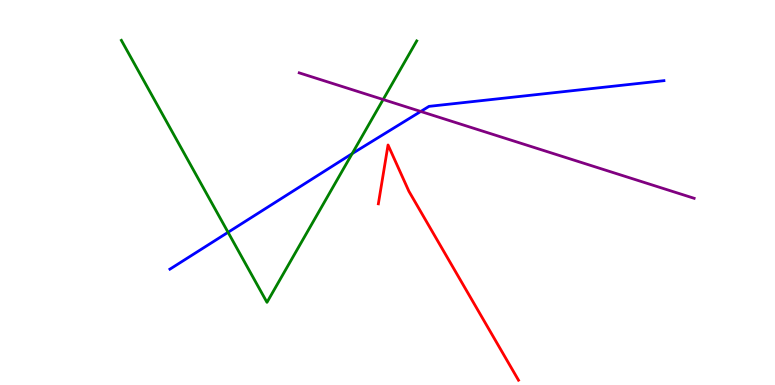[{'lines': ['blue', 'red'], 'intersections': []}, {'lines': ['green', 'red'], 'intersections': []}, {'lines': ['purple', 'red'], 'intersections': []}, {'lines': ['blue', 'green'], 'intersections': [{'x': 2.94, 'y': 3.97}, {'x': 4.54, 'y': 6.01}]}, {'lines': ['blue', 'purple'], 'intersections': [{'x': 5.43, 'y': 7.1}]}, {'lines': ['green', 'purple'], 'intersections': [{'x': 4.94, 'y': 7.42}]}]